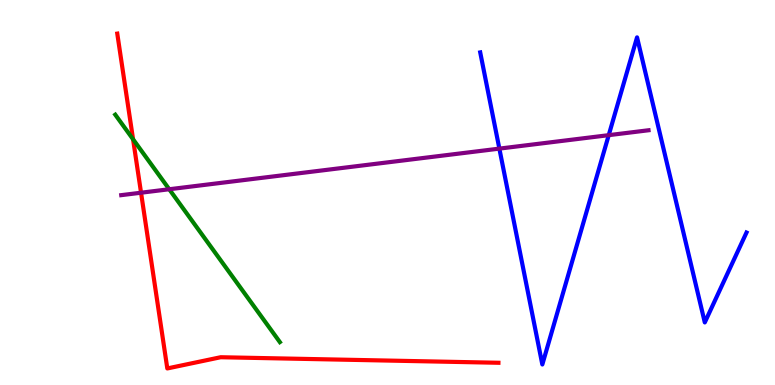[{'lines': ['blue', 'red'], 'intersections': []}, {'lines': ['green', 'red'], 'intersections': [{'x': 1.72, 'y': 6.38}]}, {'lines': ['purple', 'red'], 'intersections': [{'x': 1.82, 'y': 4.99}]}, {'lines': ['blue', 'green'], 'intersections': []}, {'lines': ['blue', 'purple'], 'intersections': [{'x': 6.44, 'y': 6.14}, {'x': 7.85, 'y': 6.49}]}, {'lines': ['green', 'purple'], 'intersections': [{'x': 2.18, 'y': 5.08}]}]